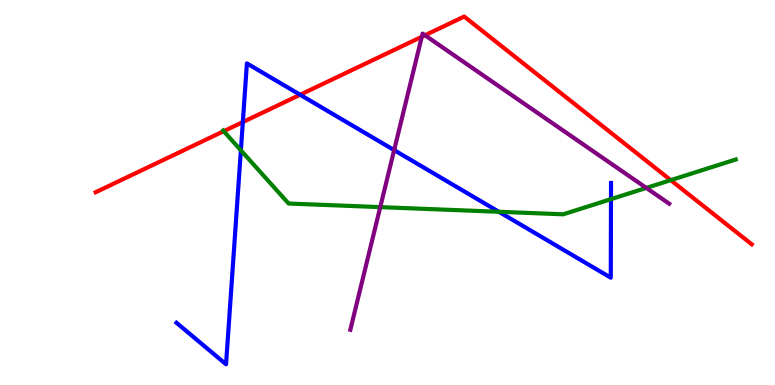[{'lines': ['blue', 'red'], 'intersections': [{'x': 3.13, 'y': 6.83}, {'x': 3.87, 'y': 7.54}]}, {'lines': ['green', 'red'], 'intersections': [{'x': 2.89, 'y': 6.59}, {'x': 8.65, 'y': 5.32}]}, {'lines': ['purple', 'red'], 'intersections': [{'x': 5.44, 'y': 9.04}, {'x': 5.48, 'y': 9.08}]}, {'lines': ['blue', 'green'], 'intersections': [{'x': 3.11, 'y': 6.1}, {'x': 6.44, 'y': 4.5}, {'x': 7.88, 'y': 4.83}]}, {'lines': ['blue', 'purple'], 'intersections': [{'x': 5.09, 'y': 6.1}]}, {'lines': ['green', 'purple'], 'intersections': [{'x': 4.91, 'y': 4.62}, {'x': 8.34, 'y': 5.12}]}]